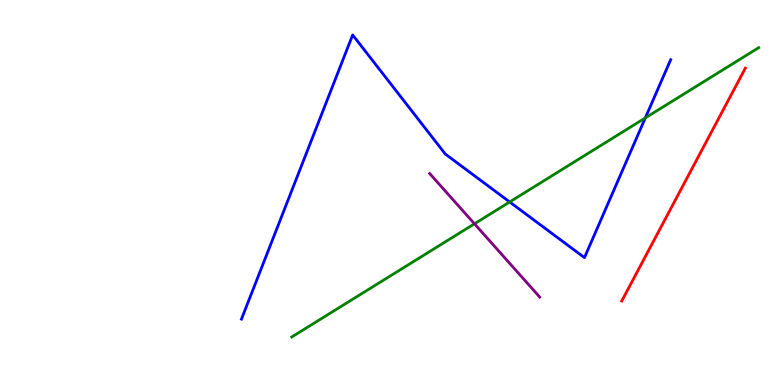[{'lines': ['blue', 'red'], 'intersections': []}, {'lines': ['green', 'red'], 'intersections': []}, {'lines': ['purple', 'red'], 'intersections': []}, {'lines': ['blue', 'green'], 'intersections': [{'x': 6.58, 'y': 4.75}, {'x': 8.33, 'y': 6.94}]}, {'lines': ['blue', 'purple'], 'intersections': []}, {'lines': ['green', 'purple'], 'intersections': [{'x': 6.12, 'y': 4.19}]}]